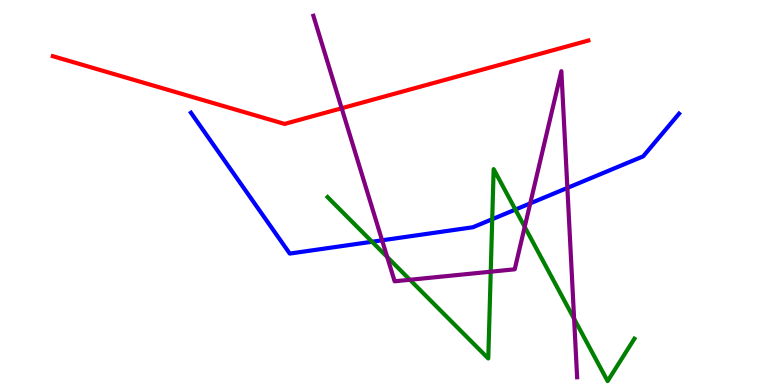[{'lines': ['blue', 'red'], 'intersections': []}, {'lines': ['green', 'red'], 'intersections': []}, {'lines': ['purple', 'red'], 'intersections': [{'x': 4.41, 'y': 7.19}]}, {'lines': ['blue', 'green'], 'intersections': [{'x': 4.8, 'y': 3.72}, {'x': 6.35, 'y': 4.31}, {'x': 6.65, 'y': 4.56}]}, {'lines': ['blue', 'purple'], 'intersections': [{'x': 4.93, 'y': 3.76}, {'x': 6.84, 'y': 4.72}, {'x': 7.32, 'y': 5.12}]}, {'lines': ['green', 'purple'], 'intersections': [{'x': 5.0, 'y': 3.33}, {'x': 5.29, 'y': 2.73}, {'x': 6.33, 'y': 2.94}, {'x': 6.77, 'y': 4.11}, {'x': 7.41, 'y': 1.72}]}]